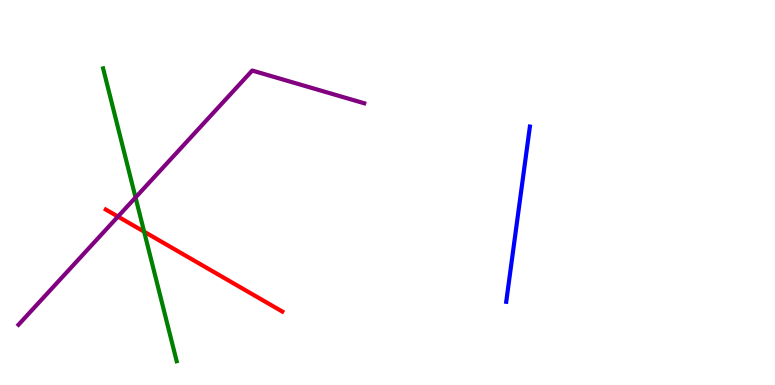[{'lines': ['blue', 'red'], 'intersections': []}, {'lines': ['green', 'red'], 'intersections': [{'x': 1.86, 'y': 3.98}]}, {'lines': ['purple', 'red'], 'intersections': [{'x': 1.52, 'y': 4.37}]}, {'lines': ['blue', 'green'], 'intersections': []}, {'lines': ['blue', 'purple'], 'intersections': []}, {'lines': ['green', 'purple'], 'intersections': [{'x': 1.75, 'y': 4.87}]}]